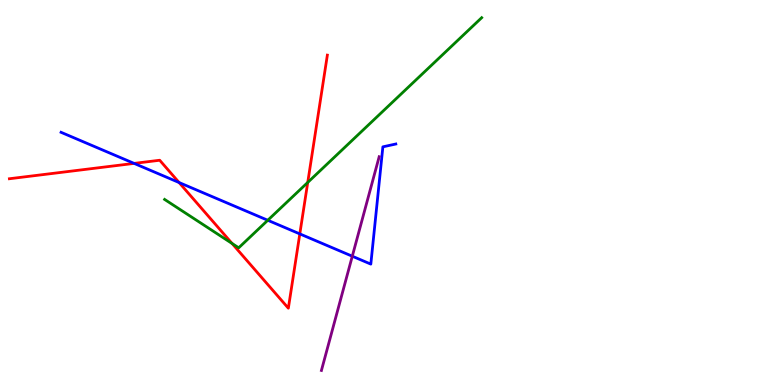[{'lines': ['blue', 'red'], 'intersections': [{'x': 1.73, 'y': 5.76}, {'x': 2.31, 'y': 5.26}, {'x': 3.87, 'y': 3.92}]}, {'lines': ['green', 'red'], 'intersections': [{'x': 2.99, 'y': 3.68}, {'x': 3.97, 'y': 5.26}]}, {'lines': ['purple', 'red'], 'intersections': []}, {'lines': ['blue', 'green'], 'intersections': [{'x': 3.46, 'y': 4.28}]}, {'lines': ['blue', 'purple'], 'intersections': [{'x': 4.55, 'y': 3.34}]}, {'lines': ['green', 'purple'], 'intersections': []}]